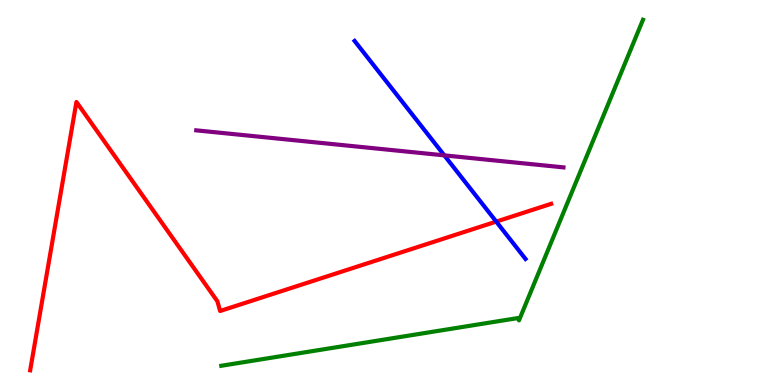[{'lines': ['blue', 'red'], 'intersections': [{'x': 6.4, 'y': 4.24}]}, {'lines': ['green', 'red'], 'intersections': []}, {'lines': ['purple', 'red'], 'intersections': []}, {'lines': ['blue', 'green'], 'intersections': []}, {'lines': ['blue', 'purple'], 'intersections': [{'x': 5.73, 'y': 5.96}]}, {'lines': ['green', 'purple'], 'intersections': []}]